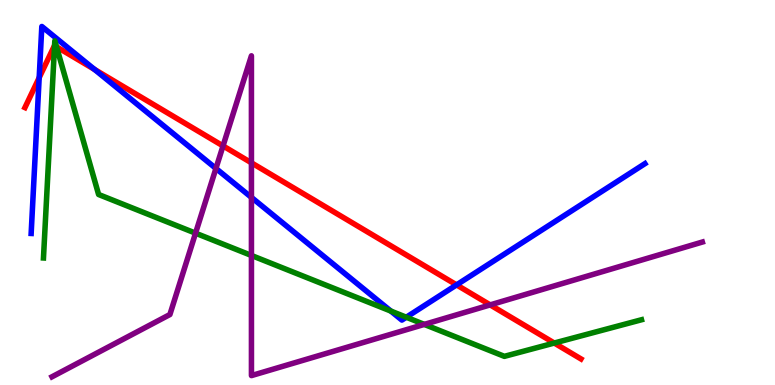[{'lines': ['blue', 'red'], 'intersections': [{'x': 0.506, 'y': 7.98}, {'x': 1.22, 'y': 8.2}, {'x': 5.89, 'y': 2.6}]}, {'lines': ['green', 'red'], 'intersections': [{'x': 0.704, 'y': 8.81}, {'x': 0.729, 'y': 8.78}, {'x': 7.15, 'y': 1.09}]}, {'lines': ['purple', 'red'], 'intersections': [{'x': 2.88, 'y': 6.21}, {'x': 3.24, 'y': 5.77}, {'x': 6.32, 'y': 2.08}]}, {'lines': ['blue', 'green'], 'intersections': [{'x': 5.04, 'y': 1.92}, {'x': 5.24, 'y': 1.76}]}, {'lines': ['blue', 'purple'], 'intersections': [{'x': 2.79, 'y': 5.62}, {'x': 3.24, 'y': 4.87}]}, {'lines': ['green', 'purple'], 'intersections': [{'x': 2.52, 'y': 3.94}, {'x': 3.24, 'y': 3.36}, {'x': 5.47, 'y': 1.57}]}]